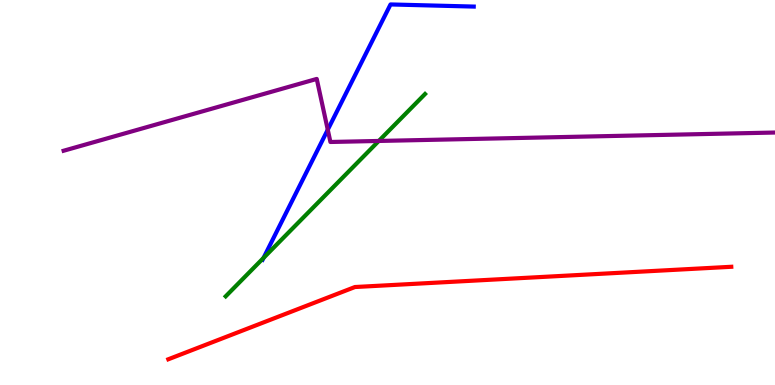[{'lines': ['blue', 'red'], 'intersections': []}, {'lines': ['green', 'red'], 'intersections': []}, {'lines': ['purple', 'red'], 'intersections': []}, {'lines': ['blue', 'green'], 'intersections': [{'x': 3.4, 'y': 3.3}]}, {'lines': ['blue', 'purple'], 'intersections': [{'x': 4.23, 'y': 6.63}]}, {'lines': ['green', 'purple'], 'intersections': [{'x': 4.89, 'y': 6.34}]}]